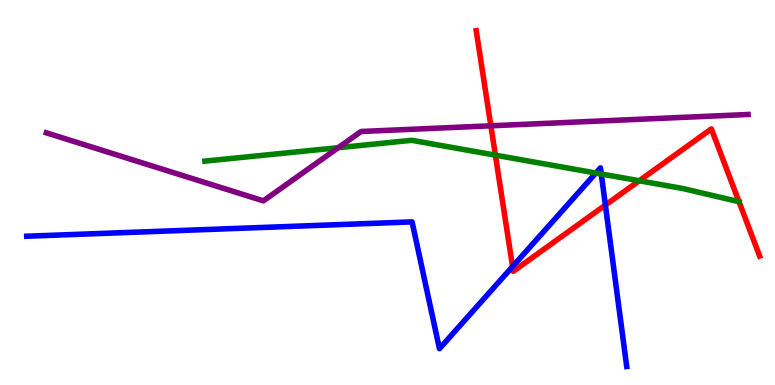[{'lines': ['blue', 'red'], 'intersections': [{'x': 6.61, 'y': 3.08}, {'x': 7.81, 'y': 4.67}]}, {'lines': ['green', 'red'], 'intersections': [{'x': 6.39, 'y': 5.97}, {'x': 8.25, 'y': 5.31}, {'x': 9.54, 'y': 4.76}]}, {'lines': ['purple', 'red'], 'intersections': [{'x': 6.33, 'y': 6.73}]}, {'lines': ['blue', 'green'], 'intersections': [{'x': 7.69, 'y': 5.51}, {'x': 7.76, 'y': 5.48}]}, {'lines': ['blue', 'purple'], 'intersections': []}, {'lines': ['green', 'purple'], 'intersections': [{'x': 4.36, 'y': 6.16}]}]